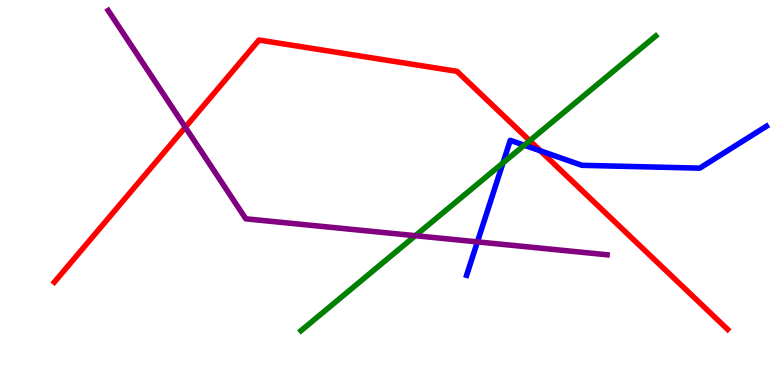[{'lines': ['blue', 'red'], 'intersections': [{'x': 6.97, 'y': 6.08}]}, {'lines': ['green', 'red'], 'intersections': [{'x': 6.84, 'y': 6.35}]}, {'lines': ['purple', 'red'], 'intersections': [{'x': 2.39, 'y': 6.7}]}, {'lines': ['blue', 'green'], 'intersections': [{'x': 6.49, 'y': 5.77}, {'x': 6.76, 'y': 6.23}]}, {'lines': ['blue', 'purple'], 'intersections': [{'x': 6.16, 'y': 3.72}]}, {'lines': ['green', 'purple'], 'intersections': [{'x': 5.36, 'y': 3.88}]}]